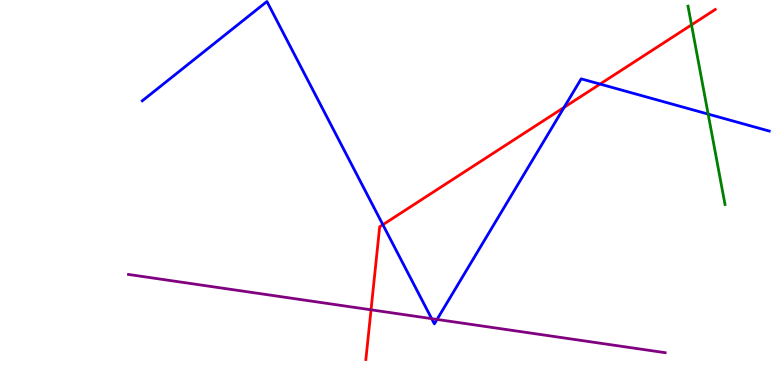[{'lines': ['blue', 'red'], 'intersections': [{'x': 4.94, 'y': 4.16}, {'x': 7.28, 'y': 7.21}, {'x': 7.74, 'y': 7.82}]}, {'lines': ['green', 'red'], 'intersections': [{'x': 8.92, 'y': 9.35}]}, {'lines': ['purple', 'red'], 'intersections': [{'x': 4.79, 'y': 1.95}]}, {'lines': ['blue', 'green'], 'intersections': [{'x': 9.14, 'y': 7.04}]}, {'lines': ['blue', 'purple'], 'intersections': [{'x': 5.57, 'y': 1.72}, {'x': 5.64, 'y': 1.7}]}, {'lines': ['green', 'purple'], 'intersections': []}]